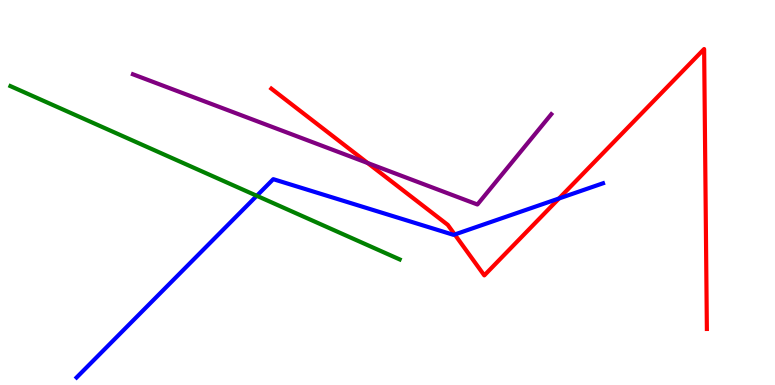[{'lines': ['blue', 'red'], 'intersections': [{'x': 5.87, 'y': 3.91}, {'x': 7.21, 'y': 4.84}]}, {'lines': ['green', 'red'], 'intersections': []}, {'lines': ['purple', 'red'], 'intersections': [{'x': 4.74, 'y': 5.77}]}, {'lines': ['blue', 'green'], 'intersections': [{'x': 3.31, 'y': 4.91}]}, {'lines': ['blue', 'purple'], 'intersections': []}, {'lines': ['green', 'purple'], 'intersections': []}]